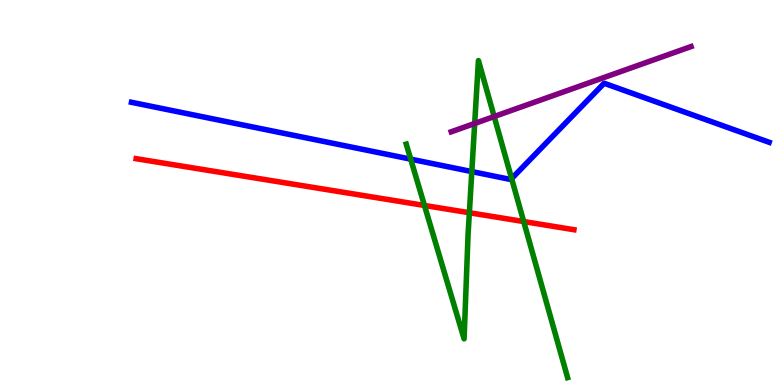[{'lines': ['blue', 'red'], 'intersections': []}, {'lines': ['green', 'red'], 'intersections': [{'x': 5.48, 'y': 4.66}, {'x': 6.06, 'y': 4.47}, {'x': 6.76, 'y': 4.25}]}, {'lines': ['purple', 'red'], 'intersections': []}, {'lines': ['blue', 'green'], 'intersections': [{'x': 5.3, 'y': 5.87}, {'x': 6.09, 'y': 5.54}, {'x': 6.6, 'y': 5.36}]}, {'lines': ['blue', 'purple'], 'intersections': []}, {'lines': ['green', 'purple'], 'intersections': [{'x': 6.12, 'y': 6.79}, {'x': 6.38, 'y': 6.97}]}]